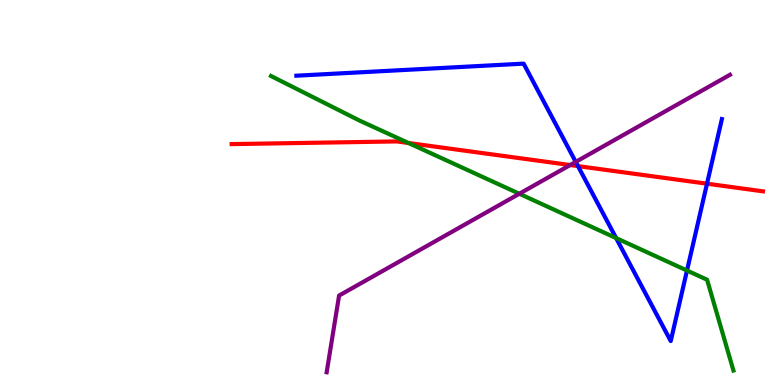[{'lines': ['blue', 'red'], 'intersections': [{'x': 7.46, 'y': 5.69}, {'x': 9.12, 'y': 5.23}]}, {'lines': ['green', 'red'], 'intersections': [{'x': 5.27, 'y': 6.29}]}, {'lines': ['purple', 'red'], 'intersections': [{'x': 7.36, 'y': 5.71}]}, {'lines': ['blue', 'green'], 'intersections': [{'x': 7.95, 'y': 3.82}, {'x': 8.86, 'y': 2.97}]}, {'lines': ['blue', 'purple'], 'intersections': [{'x': 7.43, 'y': 5.8}]}, {'lines': ['green', 'purple'], 'intersections': [{'x': 6.7, 'y': 4.97}]}]